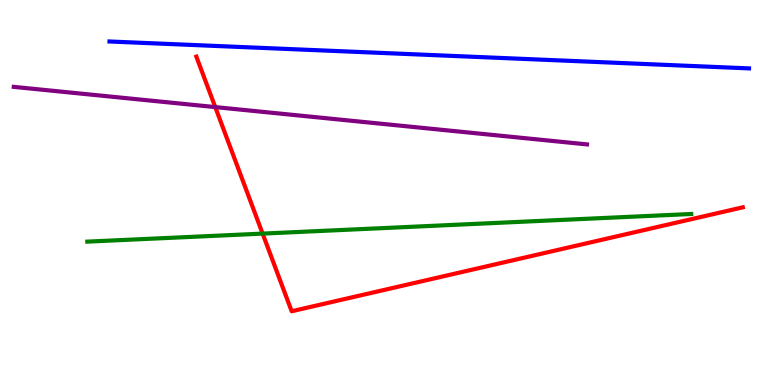[{'lines': ['blue', 'red'], 'intersections': []}, {'lines': ['green', 'red'], 'intersections': [{'x': 3.39, 'y': 3.93}]}, {'lines': ['purple', 'red'], 'intersections': [{'x': 2.78, 'y': 7.22}]}, {'lines': ['blue', 'green'], 'intersections': []}, {'lines': ['blue', 'purple'], 'intersections': []}, {'lines': ['green', 'purple'], 'intersections': []}]